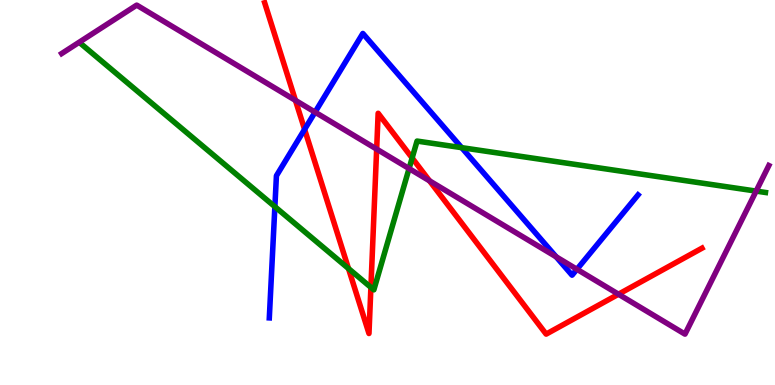[{'lines': ['blue', 'red'], 'intersections': [{'x': 3.93, 'y': 6.64}]}, {'lines': ['green', 'red'], 'intersections': [{'x': 4.5, 'y': 3.03}, {'x': 4.79, 'y': 2.54}, {'x': 5.32, 'y': 5.9}]}, {'lines': ['purple', 'red'], 'intersections': [{'x': 3.81, 'y': 7.39}, {'x': 4.86, 'y': 6.13}, {'x': 5.54, 'y': 5.3}, {'x': 7.98, 'y': 2.36}]}, {'lines': ['blue', 'green'], 'intersections': [{'x': 3.55, 'y': 4.63}, {'x': 5.96, 'y': 6.16}]}, {'lines': ['blue', 'purple'], 'intersections': [{'x': 4.07, 'y': 7.09}, {'x': 7.18, 'y': 3.33}, {'x': 7.44, 'y': 3.01}]}, {'lines': ['green', 'purple'], 'intersections': [{'x': 5.28, 'y': 5.62}, {'x': 9.76, 'y': 5.04}]}]